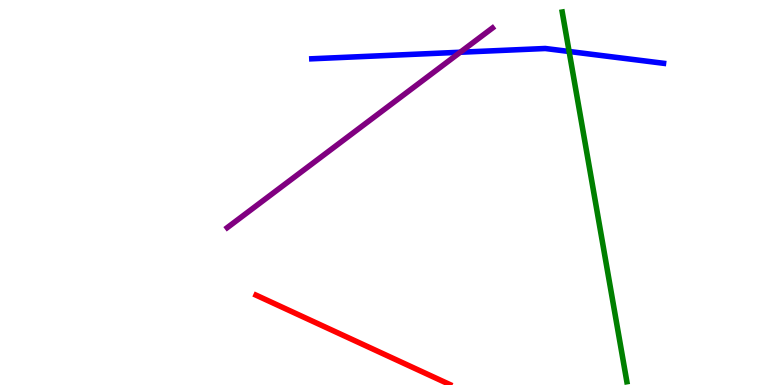[{'lines': ['blue', 'red'], 'intersections': []}, {'lines': ['green', 'red'], 'intersections': []}, {'lines': ['purple', 'red'], 'intersections': []}, {'lines': ['blue', 'green'], 'intersections': [{'x': 7.34, 'y': 8.66}]}, {'lines': ['blue', 'purple'], 'intersections': [{'x': 5.94, 'y': 8.64}]}, {'lines': ['green', 'purple'], 'intersections': []}]